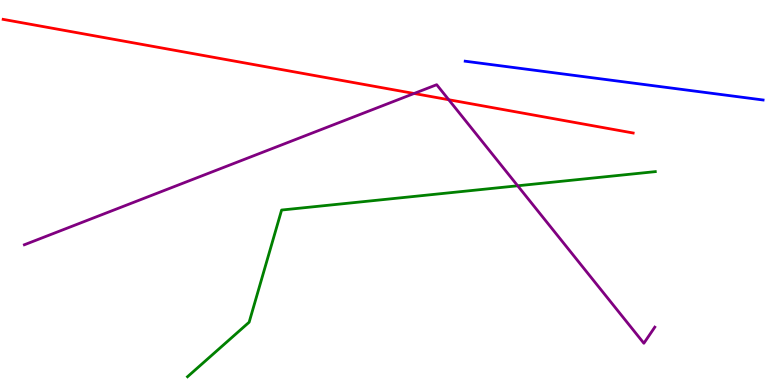[{'lines': ['blue', 'red'], 'intersections': []}, {'lines': ['green', 'red'], 'intersections': []}, {'lines': ['purple', 'red'], 'intersections': [{'x': 5.34, 'y': 7.57}, {'x': 5.79, 'y': 7.41}]}, {'lines': ['blue', 'green'], 'intersections': []}, {'lines': ['blue', 'purple'], 'intersections': []}, {'lines': ['green', 'purple'], 'intersections': [{'x': 6.68, 'y': 5.17}]}]